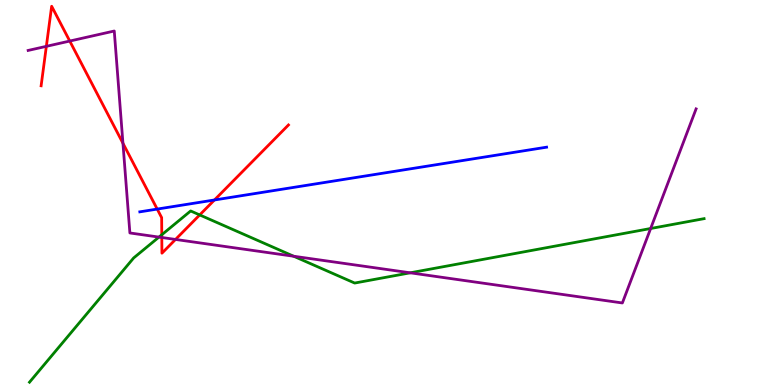[{'lines': ['blue', 'red'], 'intersections': [{'x': 2.03, 'y': 4.57}, {'x': 2.77, 'y': 4.81}]}, {'lines': ['green', 'red'], 'intersections': [{'x': 2.09, 'y': 3.9}, {'x': 2.58, 'y': 4.42}]}, {'lines': ['purple', 'red'], 'intersections': [{'x': 0.598, 'y': 8.8}, {'x': 0.9, 'y': 8.93}, {'x': 1.59, 'y': 6.28}, {'x': 2.09, 'y': 3.83}, {'x': 2.26, 'y': 3.78}]}, {'lines': ['blue', 'green'], 'intersections': []}, {'lines': ['blue', 'purple'], 'intersections': []}, {'lines': ['green', 'purple'], 'intersections': [{'x': 2.05, 'y': 3.84}, {'x': 3.79, 'y': 3.34}, {'x': 5.29, 'y': 2.91}, {'x': 8.4, 'y': 4.06}]}]